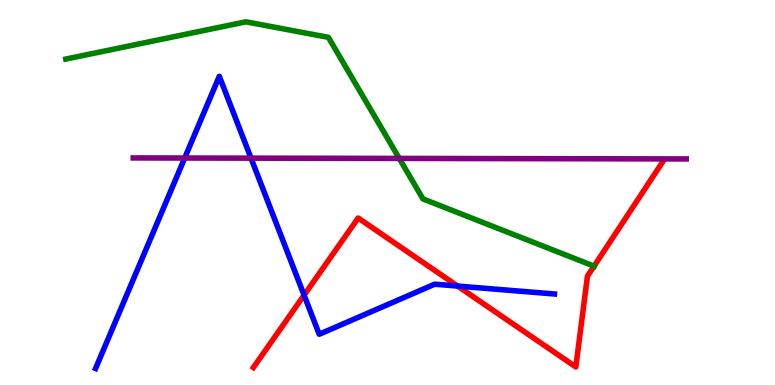[{'lines': ['blue', 'red'], 'intersections': [{'x': 3.92, 'y': 2.33}, {'x': 5.9, 'y': 2.57}]}, {'lines': ['green', 'red'], 'intersections': [{'x': 7.67, 'y': 3.09}]}, {'lines': ['purple', 'red'], 'intersections': []}, {'lines': ['blue', 'green'], 'intersections': []}, {'lines': ['blue', 'purple'], 'intersections': [{'x': 2.38, 'y': 5.9}, {'x': 3.24, 'y': 5.89}]}, {'lines': ['green', 'purple'], 'intersections': [{'x': 5.15, 'y': 5.89}]}]